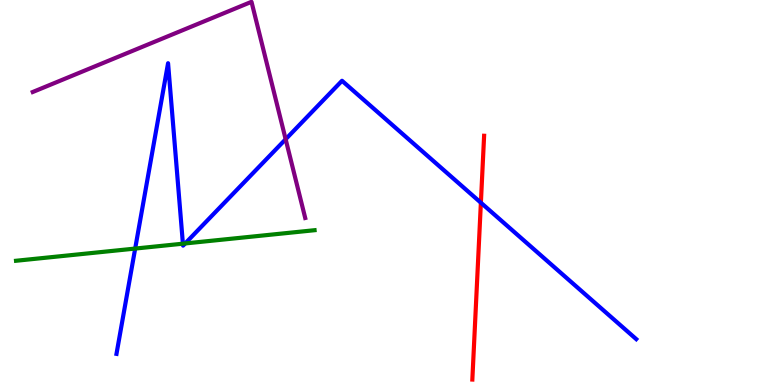[{'lines': ['blue', 'red'], 'intersections': [{'x': 6.2, 'y': 4.73}]}, {'lines': ['green', 'red'], 'intersections': []}, {'lines': ['purple', 'red'], 'intersections': []}, {'lines': ['blue', 'green'], 'intersections': [{'x': 1.74, 'y': 3.54}, {'x': 2.36, 'y': 3.67}, {'x': 2.39, 'y': 3.68}]}, {'lines': ['blue', 'purple'], 'intersections': [{'x': 3.69, 'y': 6.38}]}, {'lines': ['green', 'purple'], 'intersections': []}]